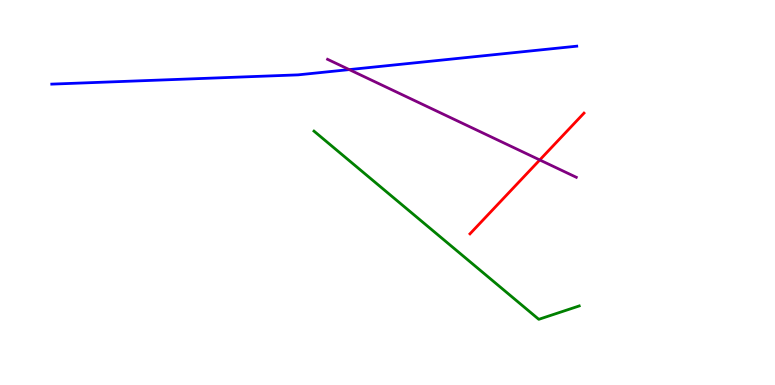[{'lines': ['blue', 'red'], 'intersections': []}, {'lines': ['green', 'red'], 'intersections': []}, {'lines': ['purple', 'red'], 'intersections': [{'x': 6.96, 'y': 5.85}]}, {'lines': ['blue', 'green'], 'intersections': []}, {'lines': ['blue', 'purple'], 'intersections': [{'x': 4.51, 'y': 8.19}]}, {'lines': ['green', 'purple'], 'intersections': []}]